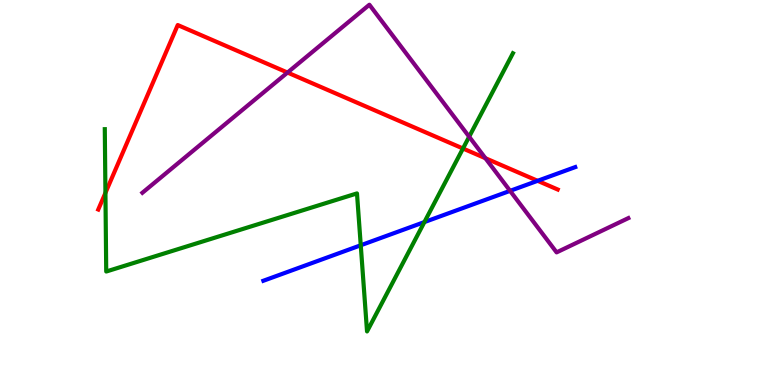[{'lines': ['blue', 'red'], 'intersections': [{'x': 6.94, 'y': 5.3}]}, {'lines': ['green', 'red'], 'intersections': [{'x': 1.36, 'y': 4.99}, {'x': 5.97, 'y': 6.14}]}, {'lines': ['purple', 'red'], 'intersections': [{'x': 3.71, 'y': 8.12}, {'x': 6.26, 'y': 5.89}]}, {'lines': ['blue', 'green'], 'intersections': [{'x': 4.65, 'y': 3.63}, {'x': 5.48, 'y': 4.23}]}, {'lines': ['blue', 'purple'], 'intersections': [{'x': 6.58, 'y': 5.04}]}, {'lines': ['green', 'purple'], 'intersections': [{'x': 6.05, 'y': 6.45}]}]